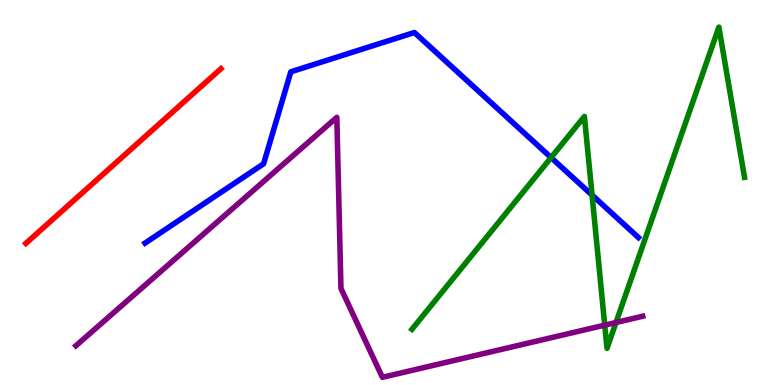[{'lines': ['blue', 'red'], 'intersections': []}, {'lines': ['green', 'red'], 'intersections': []}, {'lines': ['purple', 'red'], 'intersections': []}, {'lines': ['blue', 'green'], 'intersections': [{'x': 7.11, 'y': 5.91}, {'x': 7.64, 'y': 4.93}]}, {'lines': ['blue', 'purple'], 'intersections': []}, {'lines': ['green', 'purple'], 'intersections': [{'x': 7.8, 'y': 1.55}, {'x': 7.95, 'y': 1.62}]}]